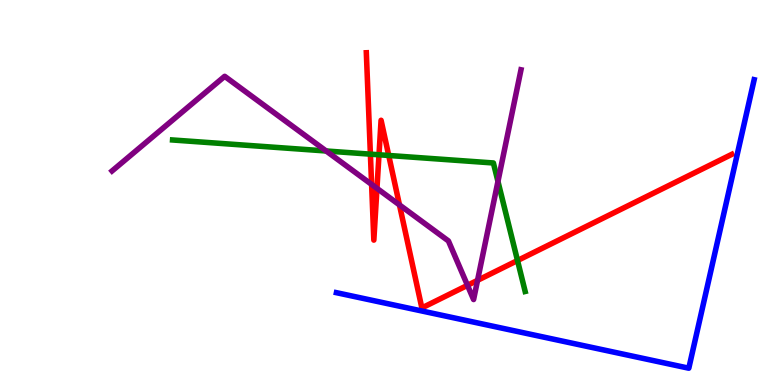[{'lines': ['blue', 'red'], 'intersections': []}, {'lines': ['green', 'red'], 'intersections': [{'x': 4.78, 'y': 6.0}, {'x': 4.89, 'y': 5.98}, {'x': 5.02, 'y': 5.96}, {'x': 6.68, 'y': 3.23}]}, {'lines': ['purple', 'red'], 'intersections': [{'x': 4.79, 'y': 5.21}, {'x': 4.86, 'y': 5.11}, {'x': 5.15, 'y': 4.68}, {'x': 6.03, 'y': 2.59}, {'x': 6.16, 'y': 2.72}]}, {'lines': ['blue', 'green'], 'intersections': []}, {'lines': ['blue', 'purple'], 'intersections': []}, {'lines': ['green', 'purple'], 'intersections': [{'x': 4.21, 'y': 6.08}, {'x': 6.43, 'y': 5.29}]}]